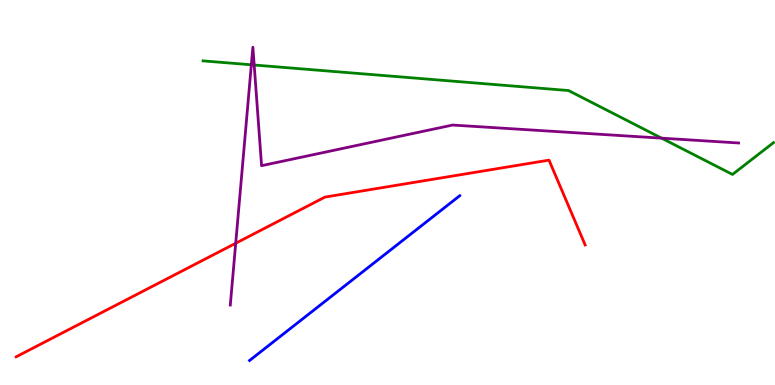[{'lines': ['blue', 'red'], 'intersections': []}, {'lines': ['green', 'red'], 'intersections': []}, {'lines': ['purple', 'red'], 'intersections': [{'x': 3.04, 'y': 3.68}]}, {'lines': ['blue', 'green'], 'intersections': []}, {'lines': ['blue', 'purple'], 'intersections': []}, {'lines': ['green', 'purple'], 'intersections': [{'x': 3.24, 'y': 8.32}, {'x': 3.28, 'y': 8.31}, {'x': 8.54, 'y': 6.41}]}]